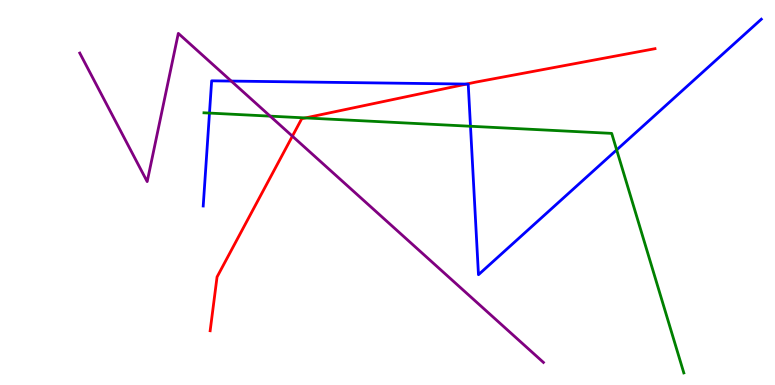[{'lines': ['blue', 'red'], 'intersections': [{'x': 6.02, 'y': 7.82}]}, {'lines': ['green', 'red'], 'intersections': [{'x': 3.94, 'y': 6.94}]}, {'lines': ['purple', 'red'], 'intersections': [{'x': 3.77, 'y': 6.46}]}, {'lines': ['blue', 'green'], 'intersections': [{'x': 2.7, 'y': 7.06}, {'x': 6.07, 'y': 6.72}, {'x': 7.96, 'y': 6.11}]}, {'lines': ['blue', 'purple'], 'intersections': [{'x': 2.98, 'y': 7.89}]}, {'lines': ['green', 'purple'], 'intersections': [{'x': 3.49, 'y': 6.98}]}]